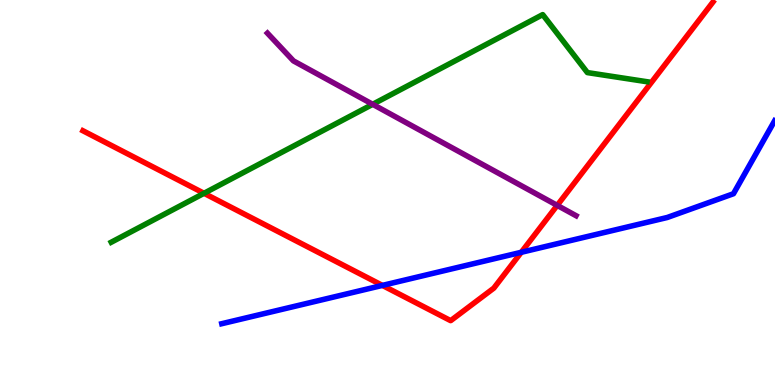[{'lines': ['blue', 'red'], 'intersections': [{'x': 4.93, 'y': 2.59}, {'x': 6.73, 'y': 3.45}]}, {'lines': ['green', 'red'], 'intersections': [{'x': 2.63, 'y': 4.98}]}, {'lines': ['purple', 'red'], 'intersections': [{'x': 7.19, 'y': 4.67}]}, {'lines': ['blue', 'green'], 'intersections': []}, {'lines': ['blue', 'purple'], 'intersections': []}, {'lines': ['green', 'purple'], 'intersections': [{'x': 4.81, 'y': 7.29}]}]